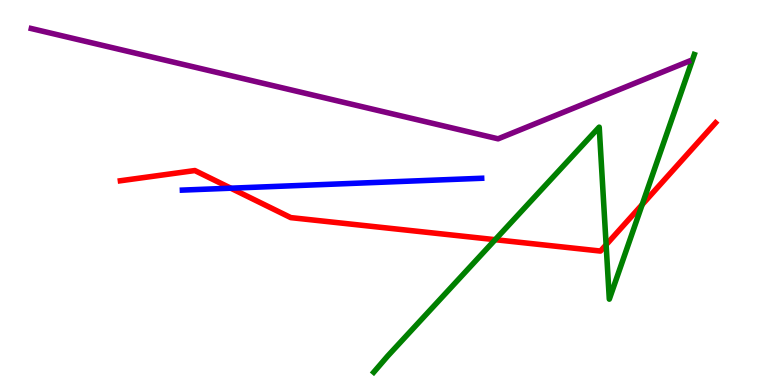[{'lines': ['blue', 'red'], 'intersections': [{'x': 2.98, 'y': 5.11}]}, {'lines': ['green', 'red'], 'intersections': [{'x': 6.39, 'y': 3.77}, {'x': 7.82, 'y': 3.64}, {'x': 8.29, 'y': 4.69}]}, {'lines': ['purple', 'red'], 'intersections': []}, {'lines': ['blue', 'green'], 'intersections': []}, {'lines': ['blue', 'purple'], 'intersections': []}, {'lines': ['green', 'purple'], 'intersections': []}]